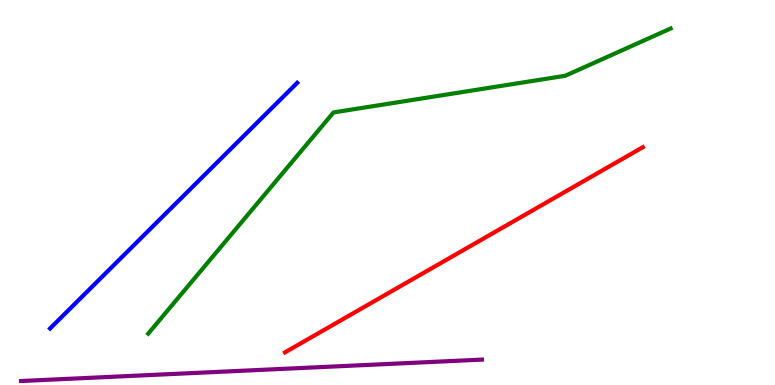[{'lines': ['blue', 'red'], 'intersections': []}, {'lines': ['green', 'red'], 'intersections': []}, {'lines': ['purple', 'red'], 'intersections': []}, {'lines': ['blue', 'green'], 'intersections': []}, {'lines': ['blue', 'purple'], 'intersections': []}, {'lines': ['green', 'purple'], 'intersections': []}]